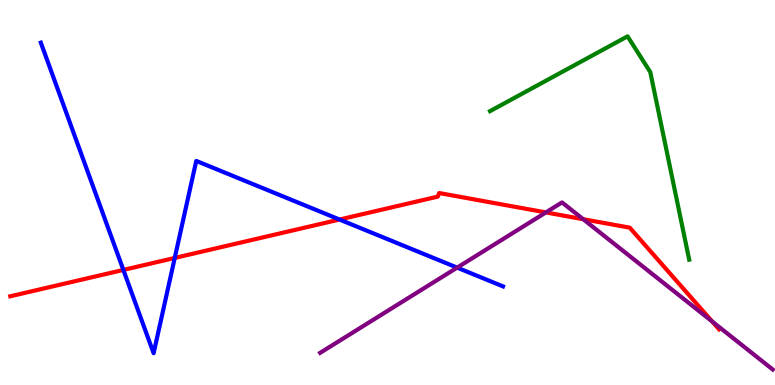[{'lines': ['blue', 'red'], 'intersections': [{'x': 1.59, 'y': 2.99}, {'x': 2.25, 'y': 3.3}, {'x': 4.38, 'y': 4.3}]}, {'lines': ['green', 'red'], 'intersections': []}, {'lines': ['purple', 'red'], 'intersections': [{'x': 7.04, 'y': 4.48}, {'x': 7.53, 'y': 4.31}, {'x': 9.19, 'y': 1.65}]}, {'lines': ['blue', 'green'], 'intersections': []}, {'lines': ['blue', 'purple'], 'intersections': [{'x': 5.9, 'y': 3.05}]}, {'lines': ['green', 'purple'], 'intersections': []}]